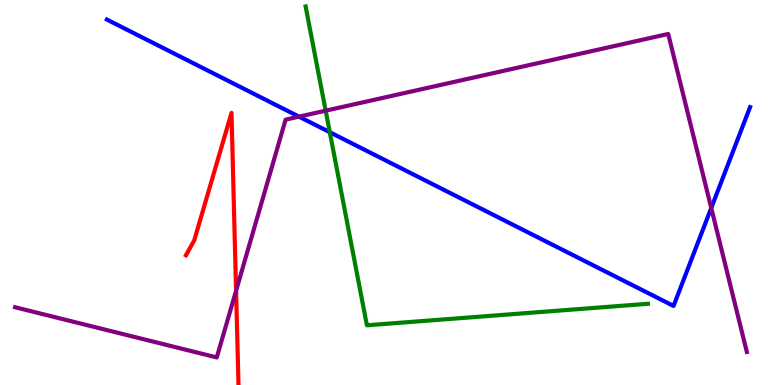[{'lines': ['blue', 'red'], 'intersections': []}, {'lines': ['green', 'red'], 'intersections': []}, {'lines': ['purple', 'red'], 'intersections': [{'x': 3.05, 'y': 2.45}]}, {'lines': ['blue', 'green'], 'intersections': [{'x': 4.26, 'y': 6.57}]}, {'lines': ['blue', 'purple'], 'intersections': [{'x': 3.86, 'y': 6.97}, {'x': 9.18, 'y': 4.6}]}, {'lines': ['green', 'purple'], 'intersections': [{'x': 4.2, 'y': 7.12}]}]